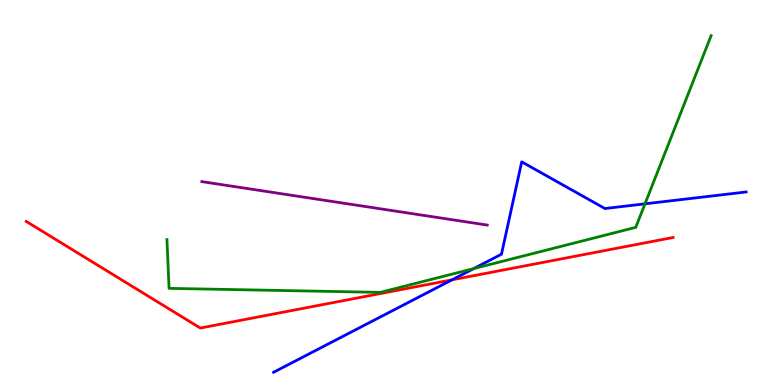[{'lines': ['blue', 'red'], 'intersections': [{'x': 5.83, 'y': 2.73}]}, {'lines': ['green', 'red'], 'intersections': []}, {'lines': ['purple', 'red'], 'intersections': []}, {'lines': ['blue', 'green'], 'intersections': [{'x': 6.11, 'y': 3.02}, {'x': 8.32, 'y': 4.71}]}, {'lines': ['blue', 'purple'], 'intersections': []}, {'lines': ['green', 'purple'], 'intersections': []}]